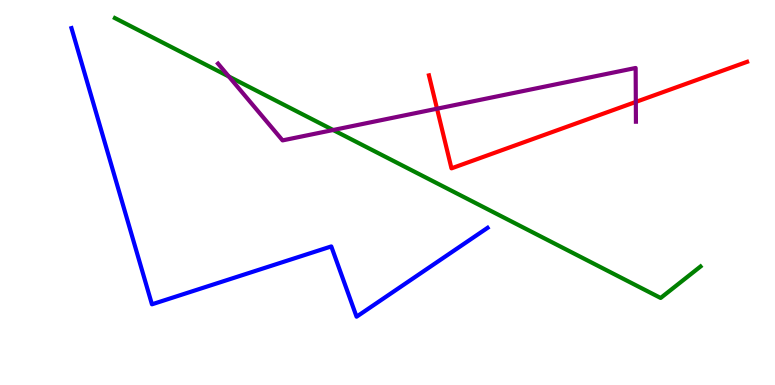[{'lines': ['blue', 'red'], 'intersections': []}, {'lines': ['green', 'red'], 'intersections': []}, {'lines': ['purple', 'red'], 'intersections': [{'x': 5.64, 'y': 7.18}, {'x': 8.2, 'y': 7.35}]}, {'lines': ['blue', 'green'], 'intersections': []}, {'lines': ['blue', 'purple'], 'intersections': []}, {'lines': ['green', 'purple'], 'intersections': [{'x': 2.95, 'y': 8.01}, {'x': 4.3, 'y': 6.62}]}]